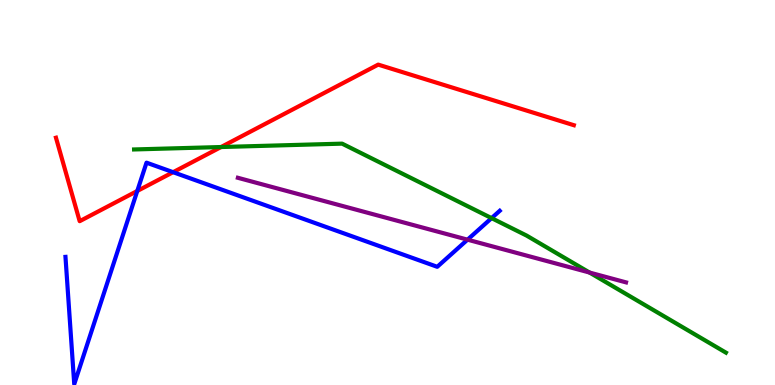[{'lines': ['blue', 'red'], 'intersections': [{'x': 1.77, 'y': 5.04}, {'x': 2.23, 'y': 5.53}]}, {'lines': ['green', 'red'], 'intersections': [{'x': 2.85, 'y': 6.18}]}, {'lines': ['purple', 'red'], 'intersections': []}, {'lines': ['blue', 'green'], 'intersections': [{'x': 6.34, 'y': 4.33}]}, {'lines': ['blue', 'purple'], 'intersections': [{'x': 6.03, 'y': 3.77}]}, {'lines': ['green', 'purple'], 'intersections': [{'x': 7.61, 'y': 2.92}]}]